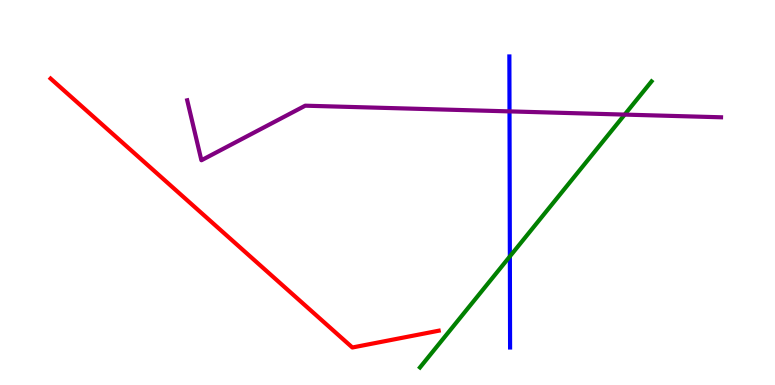[{'lines': ['blue', 'red'], 'intersections': []}, {'lines': ['green', 'red'], 'intersections': []}, {'lines': ['purple', 'red'], 'intersections': []}, {'lines': ['blue', 'green'], 'intersections': [{'x': 6.58, 'y': 3.34}]}, {'lines': ['blue', 'purple'], 'intersections': [{'x': 6.57, 'y': 7.11}]}, {'lines': ['green', 'purple'], 'intersections': [{'x': 8.06, 'y': 7.02}]}]